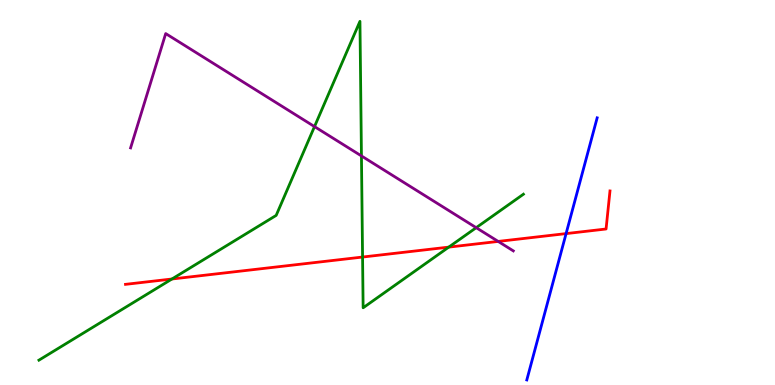[{'lines': ['blue', 'red'], 'intersections': [{'x': 7.3, 'y': 3.93}]}, {'lines': ['green', 'red'], 'intersections': [{'x': 2.22, 'y': 2.75}, {'x': 4.68, 'y': 3.32}, {'x': 5.79, 'y': 3.58}]}, {'lines': ['purple', 'red'], 'intersections': [{'x': 6.43, 'y': 3.73}]}, {'lines': ['blue', 'green'], 'intersections': []}, {'lines': ['blue', 'purple'], 'intersections': []}, {'lines': ['green', 'purple'], 'intersections': [{'x': 4.06, 'y': 6.71}, {'x': 4.66, 'y': 5.95}, {'x': 6.14, 'y': 4.09}]}]